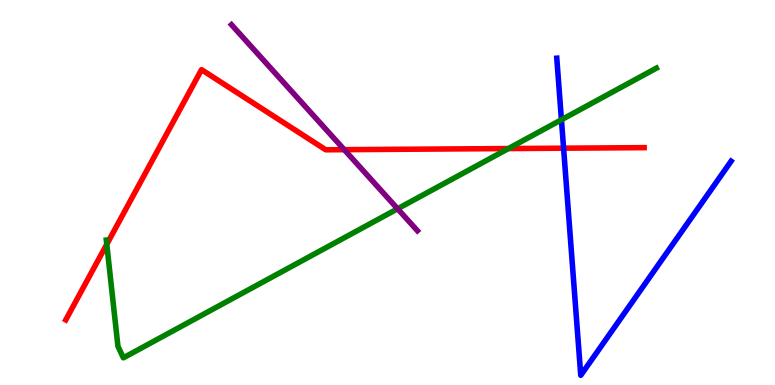[{'lines': ['blue', 'red'], 'intersections': [{'x': 7.27, 'y': 6.15}]}, {'lines': ['green', 'red'], 'intersections': [{'x': 1.38, 'y': 3.65}, {'x': 6.56, 'y': 6.14}]}, {'lines': ['purple', 'red'], 'intersections': [{'x': 4.44, 'y': 6.11}]}, {'lines': ['blue', 'green'], 'intersections': [{'x': 7.24, 'y': 6.89}]}, {'lines': ['blue', 'purple'], 'intersections': []}, {'lines': ['green', 'purple'], 'intersections': [{'x': 5.13, 'y': 4.58}]}]